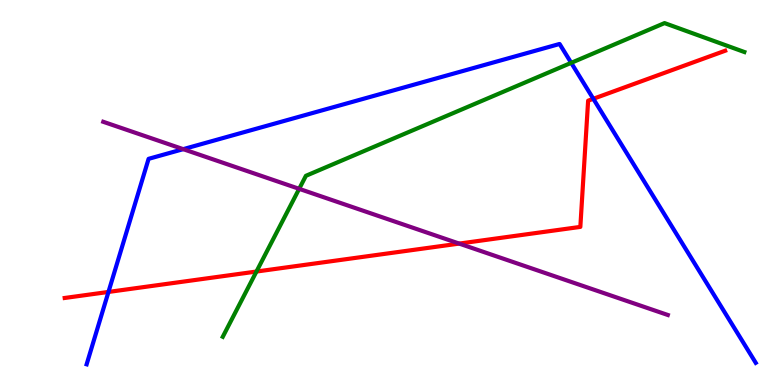[{'lines': ['blue', 'red'], 'intersections': [{'x': 1.4, 'y': 2.42}, {'x': 7.66, 'y': 7.43}]}, {'lines': ['green', 'red'], 'intersections': [{'x': 3.31, 'y': 2.95}]}, {'lines': ['purple', 'red'], 'intersections': [{'x': 5.93, 'y': 3.67}]}, {'lines': ['blue', 'green'], 'intersections': [{'x': 7.37, 'y': 8.37}]}, {'lines': ['blue', 'purple'], 'intersections': [{'x': 2.36, 'y': 6.13}]}, {'lines': ['green', 'purple'], 'intersections': [{'x': 3.86, 'y': 5.1}]}]